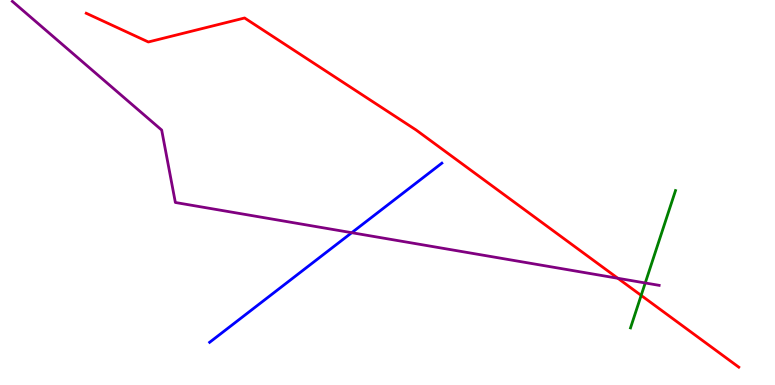[{'lines': ['blue', 'red'], 'intersections': []}, {'lines': ['green', 'red'], 'intersections': [{'x': 8.27, 'y': 2.33}]}, {'lines': ['purple', 'red'], 'intersections': [{'x': 7.97, 'y': 2.77}]}, {'lines': ['blue', 'green'], 'intersections': []}, {'lines': ['blue', 'purple'], 'intersections': [{'x': 4.54, 'y': 3.96}]}, {'lines': ['green', 'purple'], 'intersections': [{'x': 8.33, 'y': 2.65}]}]